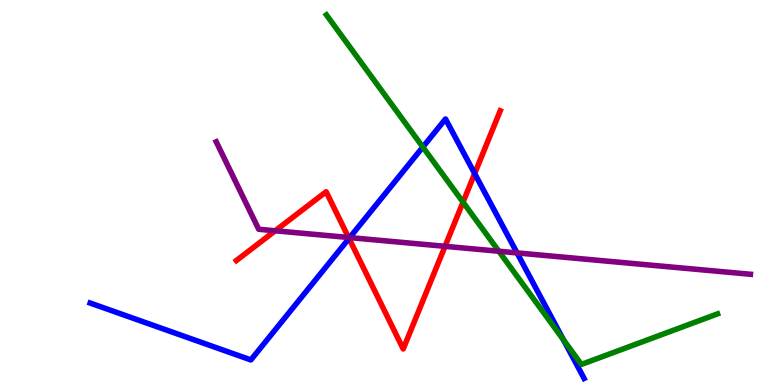[{'lines': ['blue', 'red'], 'intersections': [{'x': 4.5, 'y': 3.81}, {'x': 6.12, 'y': 5.49}]}, {'lines': ['green', 'red'], 'intersections': [{'x': 5.97, 'y': 4.75}]}, {'lines': ['purple', 'red'], 'intersections': [{'x': 3.55, 'y': 4.01}, {'x': 4.5, 'y': 3.83}, {'x': 5.74, 'y': 3.6}]}, {'lines': ['blue', 'green'], 'intersections': [{'x': 5.46, 'y': 6.18}, {'x': 7.27, 'y': 1.17}]}, {'lines': ['blue', 'purple'], 'intersections': [{'x': 4.51, 'y': 3.83}, {'x': 6.67, 'y': 3.43}]}, {'lines': ['green', 'purple'], 'intersections': [{'x': 6.44, 'y': 3.47}]}]